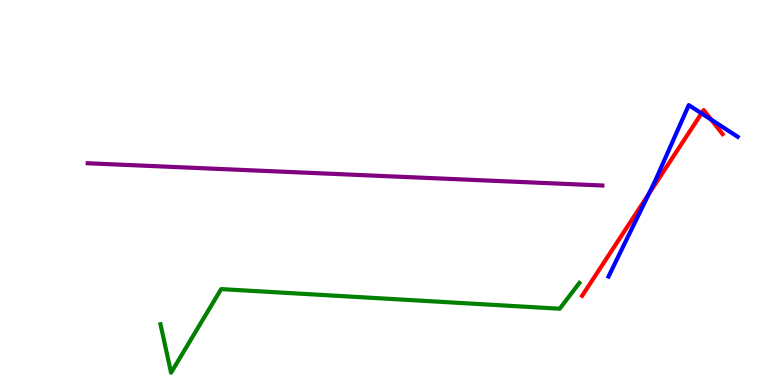[{'lines': ['blue', 'red'], 'intersections': [{'x': 8.37, 'y': 4.96}, {'x': 9.05, 'y': 7.06}, {'x': 9.18, 'y': 6.89}]}, {'lines': ['green', 'red'], 'intersections': []}, {'lines': ['purple', 'red'], 'intersections': []}, {'lines': ['blue', 'green'], 'intersections': []}, {'lines': ['blue', 'purple'], 'intersections': []}, {'lines': ['green', 'purple'], 'intersections': []}]